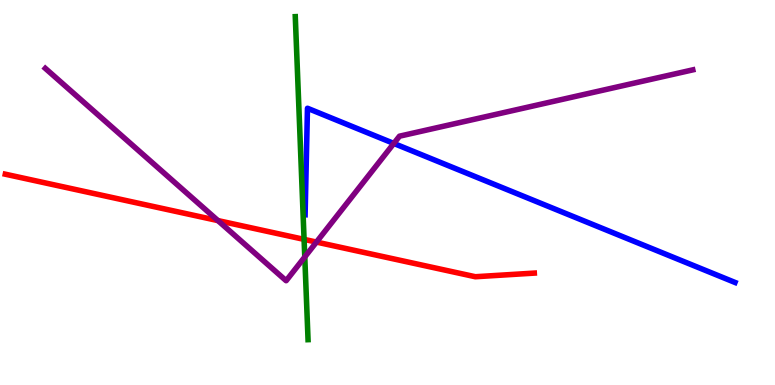[{'lines': ['blue', 'red'], 'intersections': []}, {'lines': ['green', 'red'], 'intersections': [{'x': 3.92, 'y': 3.78}]}, {'lines': ['purple', 'red'], 'intersections': [{'x': 2.81, 'y': 4.27}, {'x': 4.08, 'y': 3.71}]}, {'lines': ['blue', 'green'], 'intersections': []}, {'lines': ['blue', 'purple'], 'intersections': [{'x': 5.08, 'y': 6.27}]}, {'lines': ['green', 'purple'], 'intersections': [{'x': 3.93, 'y': 3.33}]}]